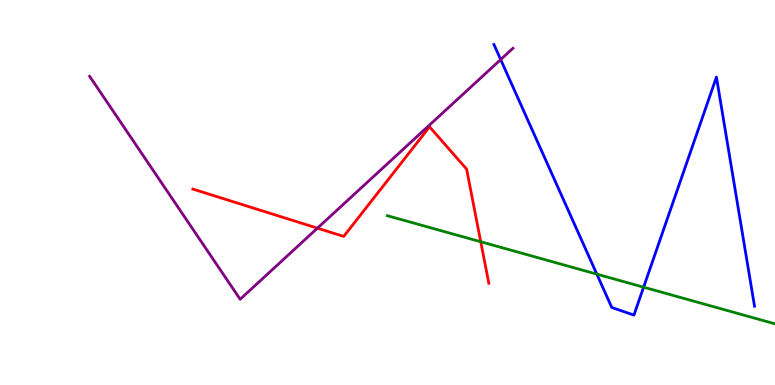[{'lines': ['blue', 'red'], 'intersections': []}, {'lines': ['green', 'red'], 'intersections': [{'x': 6.2, 'y': 3.72}]}, {'lines': ['purple', 'red'], 'intersections': [{'x': 4.1, 'y': 4.07}]}, {'lines': ['blue', 'green'], 'intersections': [{'x': 7.7, 'y': 2.88}, {'x': 8.3, 'y': 2.54}]}, {'lines': ['blue', 'purple'], 'intersections': [{'x': 6.46, 'y': 8.45}]}, {'lines': ['green', 'purple'], 'intersections': []}]